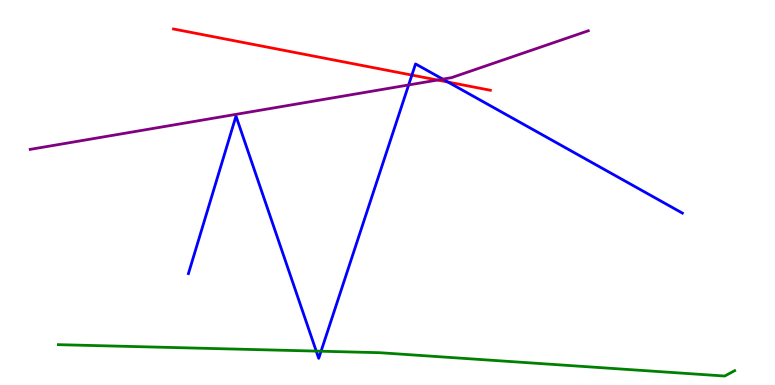[{'lines': ['blue', 'red'], 'intersections': [{'x': 5.31, 'y': 8.05}, {'x': 5.78, 'y': 7.87}]}, {'lines': ['green', 'red'], 'intersections': []}, {'lines': ['purple', 'red'], 'intersections': [{'x': 5.65, 'y': 7.92}]}, {'lines': ['blue', 'green'], 'intersections': [{'x': 4.08, 'y': 0.88}, {'x': 4.14, 'y': 0.877}]}, {'lines': ['blue', 'purple'], 'intersections': [{'x': 5.27, 'y': 7.79}, {'x': 5.71, 'y': 7.94}]}, {'lines': ['green', 'purple'], 'intersections': []}]